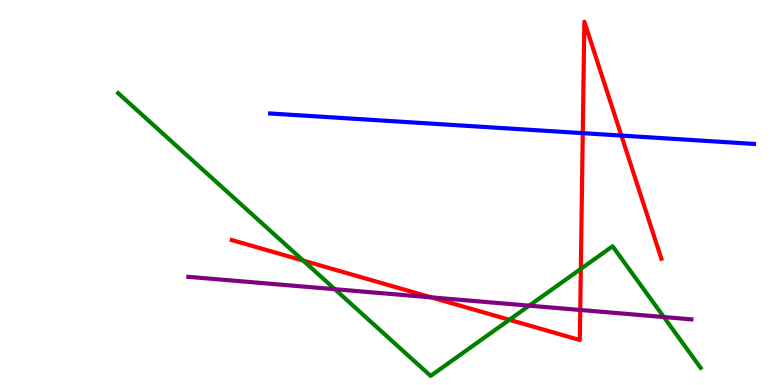[{'lines': ['blue', 'red'], 'intersections': [{'x': 7.52, 'y': 6.54}, {'x': 8.02, 'y': 6.48}]}, {'lines': ['green', 'red'], 'intersections': [{'x': 3.91, 'y': 3.23}, {'x': 6.57, 'y': 1.69}, {'x': 7.49, 'y': 3.02}]}, {'lines': ['purple', 'red'], 'intersections': [{'x': 5.57, 'y': 2.28}, {'x': 7.49, 'y': 1.95}]}, {'lines': ['blue', 'green'], 'intersections': []}, {'lines': ['blue', 'purple'], 'intersections': []}, {'lines': ['green', 'purple'], 'intersections': [{'x': 4.32, 'y': 2.49}, {'x': 6.83, 'y': 2.06}, {'x': 8.57, 'y': 1.77}]}]